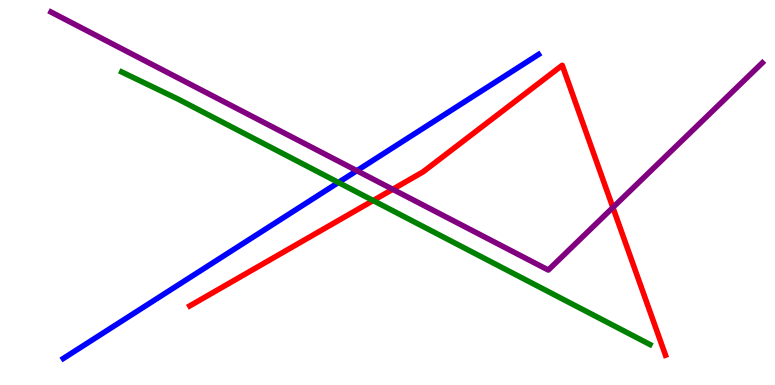[{'lines': ['blue', 'red'], 'intersections': []}, {'lines': ['green', 'red'], 'intersections': [{'x': 4.81, 'y': 4.79}]}, {'lines': ['purple', 'red'], 'intersections': [{'x': 5.07, 'y': 5.08}, {'x': 7.91, 'y': 4.61}]}, {'lines': ['blue', 'green'], 'intersections': [{'x': 4.37, 'y': 5.26}]}, {'lines': ['blue', 'purple'], 'intersections': [{'x': 4.6, 'y': 5.57}]}, {'lines': ['green', 'purple'], 'intersections': []}]